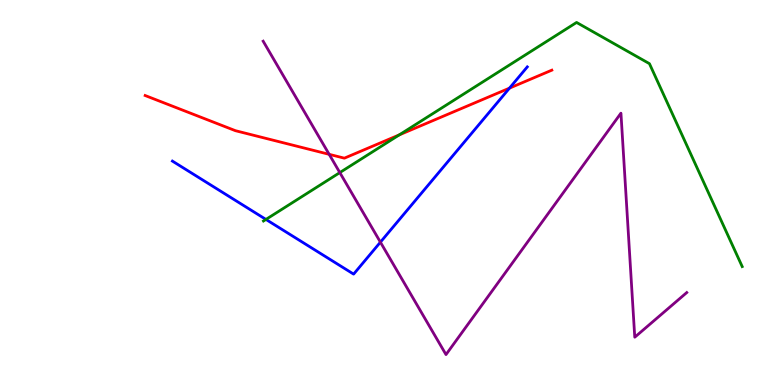[{'lines': ['blue', 'red'], 'intersections': [{'x': 6.57, 'y': 7.71}]}, {'lines': ['green', 'red'], 'intersections': [{'x': 5.15, 'y': 6.5}]}, {'lines': ['purple', 'red'], 'intersections': [{'x': 4.25, 'y': 5.99}]}, {'lines': ['blue', 'green'], 'intersections': [{'x': 3.43, 'y': 4.3}]}, {'lines': ['blue', 'purple'], 'intersections': [{'x': 4.91, 'y': 3.71}]}, {'lines': ['green', 'purple'], 'intersections': [{'x': 4.38, 'y': 5.52}]}]